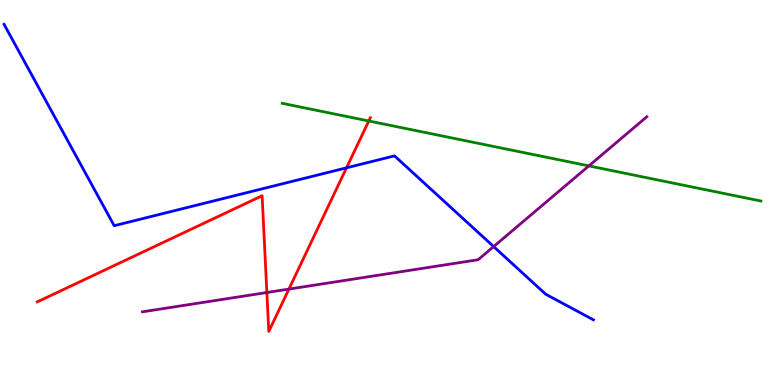[{'lines': ['blue', 'red'], 'intersections': [{'x': 4.47, 'y': 5.64}]}, {'lines': ['green', 'red'], 'intersections': [{'x': 4.76, 'y': 6.86}]}, {'lines': ['purple', 'red'], 'intersections': [{'x': 3.44, 'y': 2.4}, {'x': 3.73, 'y': 2.49}]}, {'lines': ['blue', 'green'], 'intersections': []}, {'lines': ['blue', 'purple'], 'intersections': [{'x': 6.37, 'y': 3.6}]}, {'lines': ['green', 'purple'], 'intersections': [{'x': 7.6, 'y': 5.69}]}]